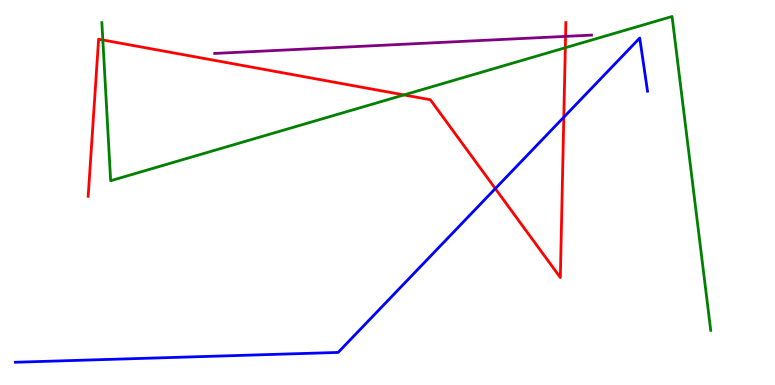[{'lines': ['blue', 'red'], 'intersections': [{'x': 6.39, 'y': 5.1}, {'x': 7.27, 'y': 6.96}]}, {'lines': ['green', 'red'], 'intersections': [{'x': 1.33, 'y': 8.96}, {'x': 5.21, 'y': 7.53}, {'x': 7.29, 'y': 8.76}]}, {'lines': ['purple', 'red'], 'intersections': [{'x': 7.3, 'y': 9.06}]}, {'lines': ['blue', 'green'], 'intersections': []}, {'lines': ['blue', 'purple'], 'intersections': []}, {'lines': ['green', 'purple'], 'intersections': []}]